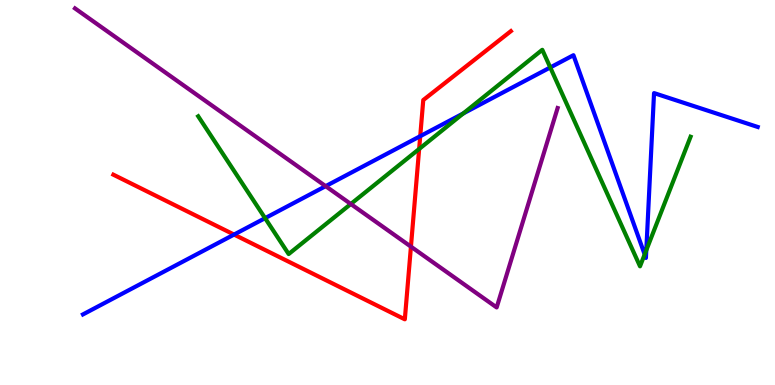[{'lines': ['blue', 'red'], 'intersections': [{'x': 3.02, 'y': 3.91}, {'x': 5.42, 'y': 6.46}]}, {'lines': ['green', 'red'], 'intersections': [{'x': 5.41, 'y': 6.13}]}, {'lines': ['purple', 'red'], 'intersections': [{'x': 5.3, 'y': 3.59}]}, {'lines': ['blue', 'green'], 'intersections': [{'x': 3.42, 'y': 4.33}, {'x': 5.98, 'y': 7.05}, {'x': 7.1, 'y': 8.25}, {'x': 8.32, 'y': 3.39}, {'x': 8.34, 'y': 3.5}]}, {'lines': ['blue', 'purple'], 'intersections': [{'x': 4.2, 'y': 5.16}]}, {'lines': ['green', 'purple'], 'intersections': [{'x': 4.53, 'y': 4.7}]}]